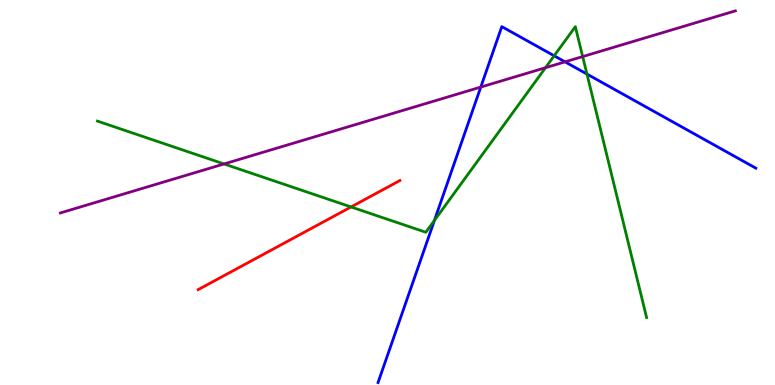[{'lines': ['blue', 'red'], 'intersections': []}, {'lines': ['green', 'red'], 'intersections': [{'x': 4.53, 'y': 4.62}]}, {'lines': ['purple', 'red'], 'intersections': []}, {'lines': ['blue', 'green'], 'intersections': [{'x': 5.61, 'y': 4.28}, {'x': 7.15, 'y': 8.55}, {'x': 7.57, 'y': 8.08}]}, {'lines': ['blue', 'purple'], 'intersections': [{'x': 6.2, 'y': 7.74}, {'x': 7.29, 'y': 8.39}]}, {'lines': ['green', 'purple'], 'intersections': [{'x': 2.89, 'y': 5.74}, {'x': 7.04, 'y': 8.24}, {'x': 7.52, 'y': 8.53}]}]